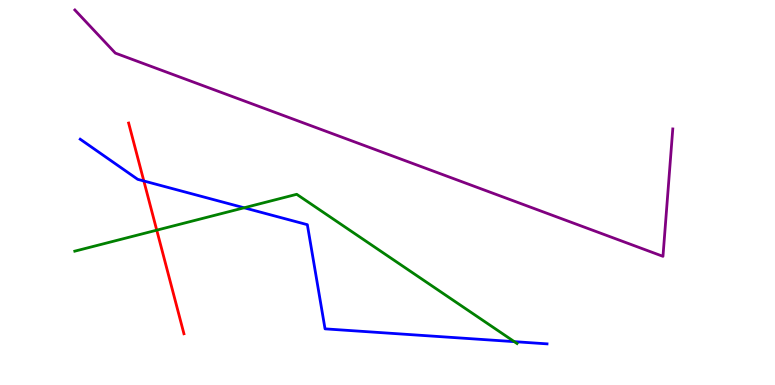[{'lines': ['blue', 'red'], 'intersections': [{'x': 1.86, 'y': 5.3}]}, {'lines': ['green', 'red'], 'intersections': [{'x': 2.02, 'y': 4.02}]}, {'lines': ['purple', 'red'], 'intersections': []}, {'lines': ['blue', 'green'], 'intersections': [{'x': 3.15, 'y': 4.6}, {'x': 6.64, 'y': 1.13}]}, {'lines': ['blue', 'purple'], 'intersections': []}, {'lines': ['green', 'purple'], 'intersections': []}]